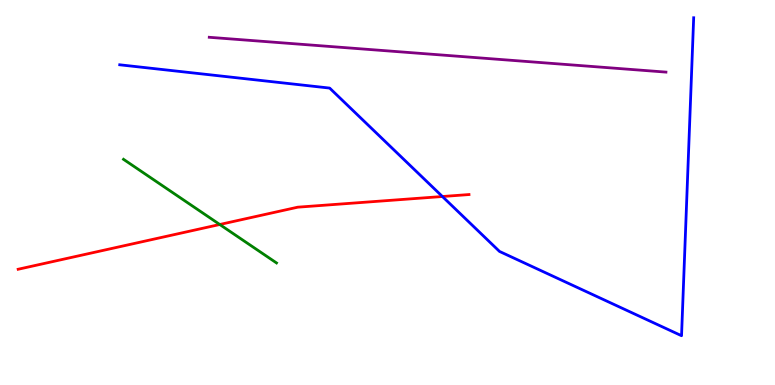[{'lines': ['blue', 'red'], 'intersections': [{'x': 5.71, 'y': 4.9}]}, {'lines': ['green', 'red'], 'intersections': [{'x': 2.84, 'y': 4.17}]}, {'lines': ['purple', 'red'], 'intersections': []}, {'lines': ['blue', 'green'], 'intersections': []}, {'lines': ['blue', 'purple'], 'intersections': []}, {'lines': ['green', 'purple'], 'intersections': []}]